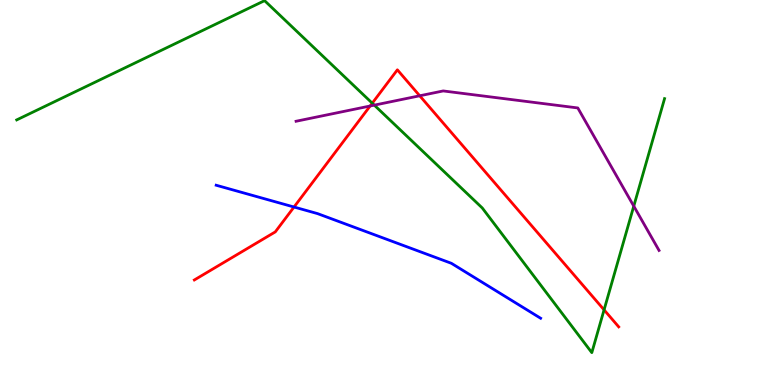[{'lines': ['blue', 'red'], 'intersections': [{'x': 3.79, 'y': 4.62}]}, {'lines': ['green', 'red'], 'intersections': [{'x': 4.8, 'y': 7.32}, {'x': 7.79, 'y': 1.95}]}, {'lines': ['purple', 'red'], 'intersections': [{'x': 4.78, 'y': 7.25}, {'x': 5.42, 'y': 7.51}]}, {'lines': ['blue', 'green'], 'intersections': []}, {'lines': ['blue', 'purple'], 'intersections': []}, {'lines': ['green', 'purple'], 'intersections': [{'x': 4.83, 'y': 7.27}, {'x': 8.18, 'y': 4.65}]}]